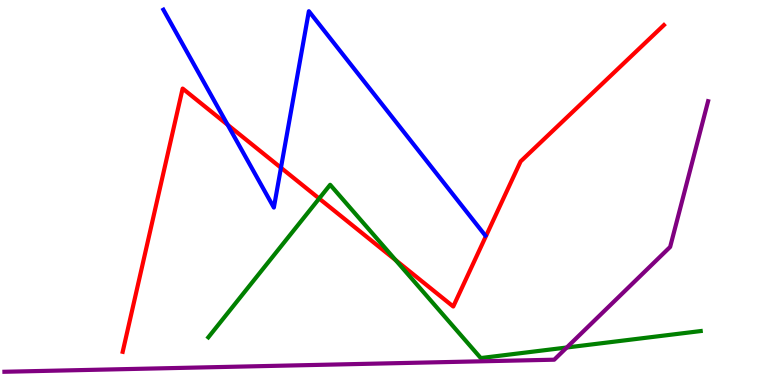[{'lines': ['blue', 'red'], 'intersections': [{'x': 2.94, 'y': 6.76}, {'x': 3.63, 'y': 5.64}]}, {'lines': ['green', 'red'], 'intersections': [{'x': 4.12, 'y': 4.84}, {'x': 5.1, 'y': 3.24}]}, {'lines': ['purple', 'red'], 'intersections': []}, {'lines': ['blue', 'green'], 'intersections': []}, {'lines': ['blue', 'purple'], 'intersections': []}, {'lines': ['green', 'purple'], 'intersections': [{'x': 7.31, 'y': 0.974}]}]